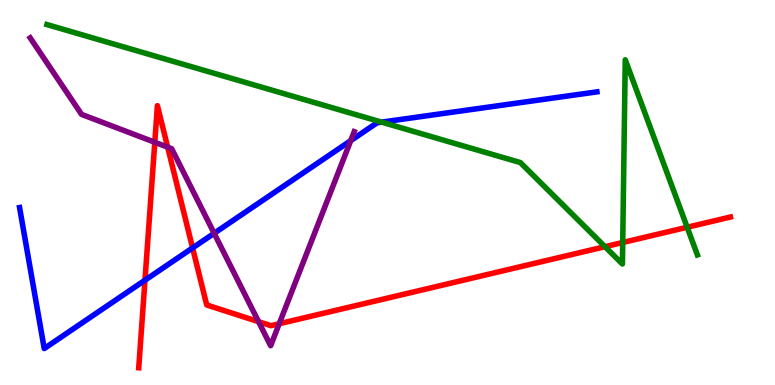[{'lines': ['blue', 'red'], 'intersections': [{'x': 1.87, 'y': 2.72}, {'x': 2.49, 'y': 3.56}]}, {'lines': ['green', 'red'], 'intersections': [{'x': 7.81, 'y': 3.59}, {'x': 8.04, 'y': 3.7}, {'x': 8.87, 'y': 4.1}]}, {'lines': ['purple', 'red'], 'intersections': [{'x': 2.0, 'y': 6.3}, {'x': 2.16, 'y': 6.18}, {'x': 3.34, 'y': 1.64}, {'x': 3.6, 'y': 1.59}]}, {'lines': ['blue', 'green'], 'intersections': [{'x': 4.92, 'y': 6.83}]}, {'lines': ['blue', 'purple'], 'intersections': [{'x': 2.76, 'y': 3.94}, {'x': 4.53, 'y': 6.35}]}, {'lines': ['green', 'purple'], 'intersections': []}]